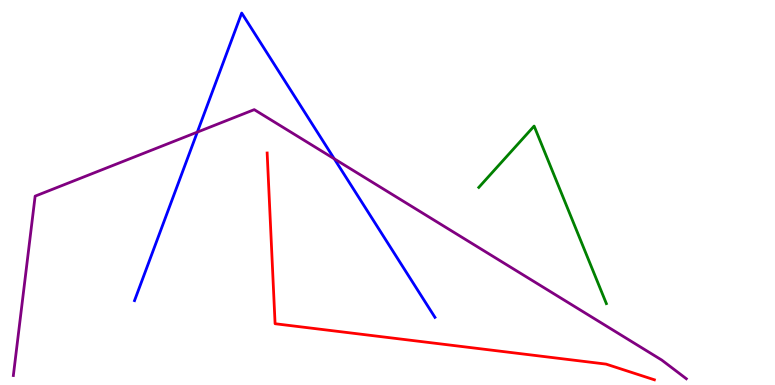[{'lines': ['blue', 'red'], 'intersections': []}, {'lines': ['green', 'red'], 'intersections': []}, {'lines': ['purple', 'red'], 'intersections': []}, {'lines': ['blue', 'green'], 'intersections': []}, {'lines': ['blue', 'purple'], 'intersections': [{'x': 2.55, 'y': 6.57}, {'x': 4.31, 'y': 5.88}]}, {'lines': ['green', 'purple'], 'intersections': []}]